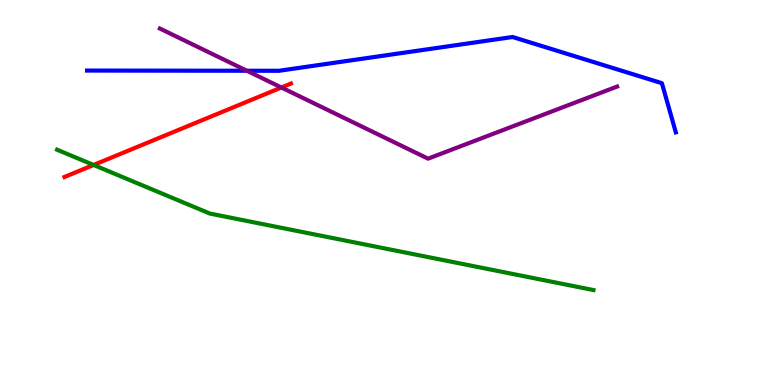[{'lines': ['blue', 'red'], 'intersections': []}, {'lines': ['green', 'red'], 'intersections': [{'x': 1.21, 'y': 5.72}]}, {'lines': ['purple', 'red'], 'intersections': [{'x': 3.63, 'y': 7.73}]}, {'lines': ['blue', 'green'], 'intersections': []}, {'lines': ['blue', 'purple'], 'intersections': [{'x': 3.19, 'y': 8.16}]}, {'lines': ['green', 'purple'], 'intersections': []}]